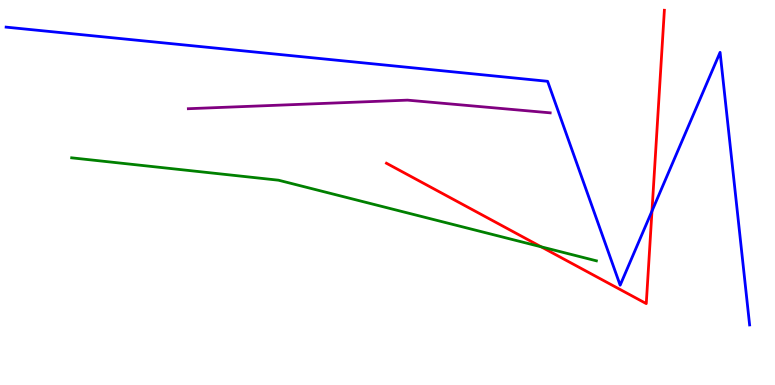[{'lines': ['blue', 'red'], 'intersections': [{'x': 8.41, 'y': 4.52}]}, {'lines': ['green', 'red'], 'intersections': [{'x': 6.98, 'y': 3.59}]}, {'lines': ['purple', 'red'], 'intersections': []}, {'lines': ['blue', 'green'], 'intersections': []}, {'lines': ['blue', 'purple'], 'intersections': []}, {'lines': ['green', 'purple'], 'intersections': []}]